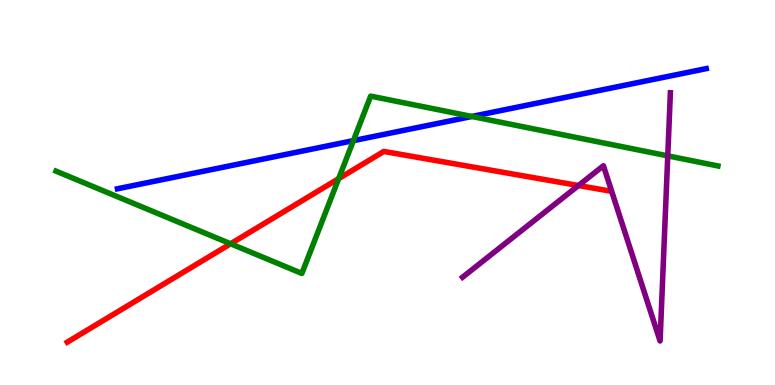[{'lines': ['blue', 'red'], 'intersections': []}, {'lines': ['green', 'red'], 'intersections': [{'x': 2.98, 'y': 3.67}, {'x': 4.37, 'y': 5.36}]}, {'lines': ['purple', 'red'], 'intersections': [{'x': 7.46, 'y': 5.18}]}, {'lines': ['blue', 'green'], 'intersections': [{'x': 4.56, 'y': 6.35}, {'x': 6.09, 'y': 6.97}]}, {'lines': ['blue', 'purple'], 'intersections': []}, {'lines': ['green', 'purple'], 'intersections': [{'x': 8.62, 'y': 5.95}]}]